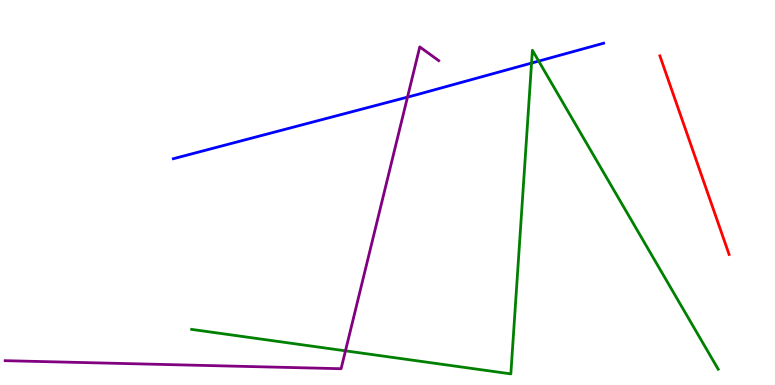[{'lines': ['blue', 'red'], 'intersections': []}, {'lines': ['green', 'red'], 'intersections': []}, {'lines': ['purple', 'red'], 'intersections': []}, {'lines': ['blue', 'green'], 'intersections': [{'x': 6.86, 'y': 8.36}, {'x': 6.95, 'y': 8.41}]}, {'lines': ['blue', 'purple'], 'intersections': [{'x': 5.26, 'y': 7.48}]}, {'lines': ['green', 'purple'], 'intersections': [{'x': 4.46, 'y': 0.887}]}]